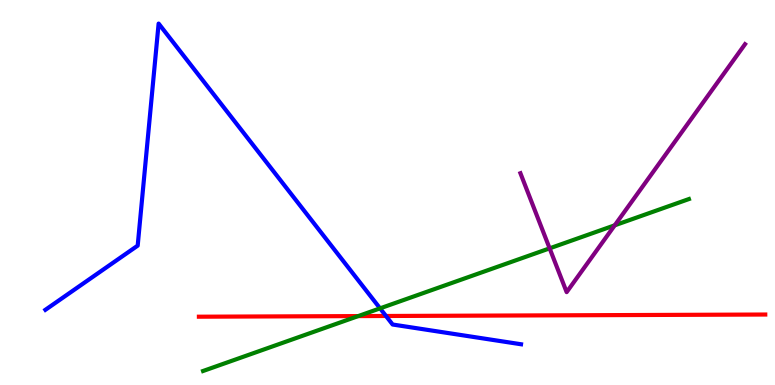[{'lines': ['blue', 'red'], 'intersections': [{'x': 4.98, 'y': 1.79}]}, {'lines': ['green', 'red'], 'intersections': [{'x': 4.62, 'y': 1.79}]}, {'lines': ['purple', 'red'], 'intersections': []}, {'lines': ['blue', 'green'], 'intersections': [{'x': 4.9, 'y': 1.99}]}, {'lines': ['blue', 'purple'], 'intersections': []}, {'lines': ['green', 'purple'], 'intersections': [{'x': 7.09, 'y': 3.55}, {'x': 7.93, 'y': 4.15}]}]